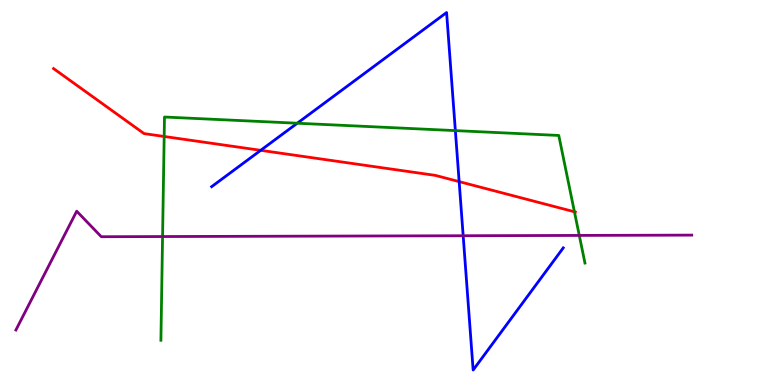[{'lines': ['blue', 'red'], 'intersections': [{'x': 3.36, 'y': 6.1}, {'x': 5.92, 'y': 5.28}]}, {'lines': ['green', 'red'], 'intersections': [{'x': 2.12, 'y': 6.46}, {'x': 7.41, 'y': 4.5}]}, {'lines': ['purple', 'red'], 'intersections': []}, {'lines': ['blue', 'green'], 'intersections': [{'x': 3.84, 'y': 6.8}, {'x': 5.88, 'y': 6.61}]}, {'lines': ['blue', 'purple'], 'intersections': [{'x': 5.98, 'y': 3.88}]}, {'lines': ['green', 'purple'], 'intersections': [{'x': 2.1, 'y': 3.86}, {'x': 7.47, 'y': 3.89}]}]